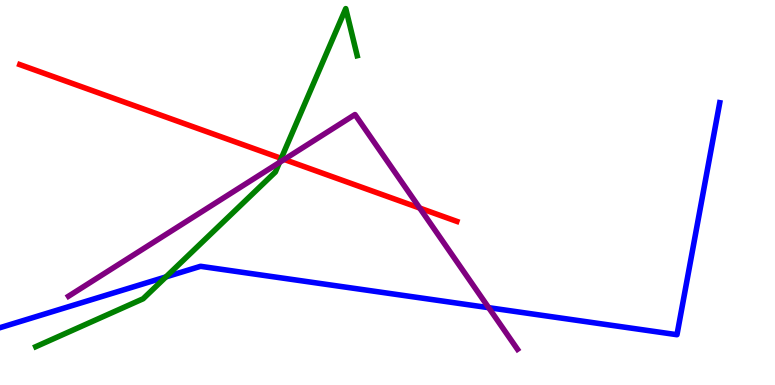[{'lines': ['blue', 'red'], 'intersections': []}, {'lines': ['green', 'red'], 'intersections': [{'x': 3.63, 'y': 5.89}]}, {'lines': ['purple', 'red'], 'intersections': [{'x': 3.67, 'y': 5.86}, {'x': 5.42, 'y': 4.6}]}, {'lines': ['blue', 'green'], 'intersections': [{'x': 2.14, 'y': 2.81}]}, {'lines': ['blue', 'purple'], 'intersections': [{'x': 6.31, 'y': 2.01}]}, {'lines': ['green', 'purple'], 'intersections': [{'x': 3.61, 'y': 5.78}]}]